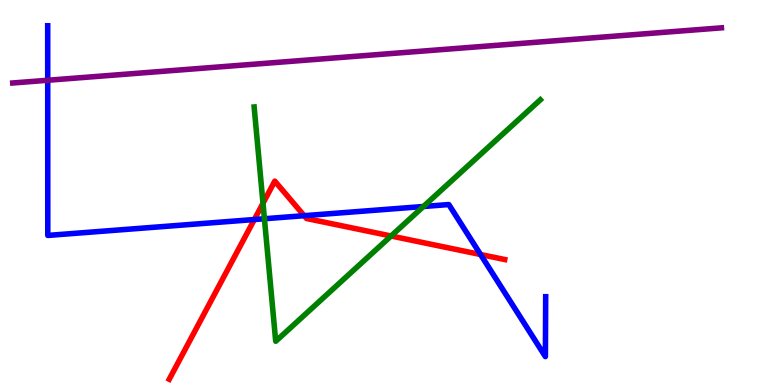[{'lines': ['blue', 'red'], 'intersections': [{'x': 3.28, 'y': 4.3}, {'x': 3.92, 'y': 4.4}, {'x': 6.2, 'y': 3.39}]}, {'lines': ['green', 'red'], 'intersections': [{'x': 3.39, 'y': 4.72}, {'x': 5.05, 'y': 3.87}]}, {'lines': ['purple', 'red'], 'intersections': []}, {'lines': ['blue', 'green'], 'intersections': [{'x': 3.41, 'y': 4.32}, {'x': 5.46, 'y': 4.64}]}, {'lines': ['blue', 'purple'], 'intersections': [{'x': 0.616, 'y': 7.92}]}, {'lines': ['green', 'purple'], 'intersections': []}]